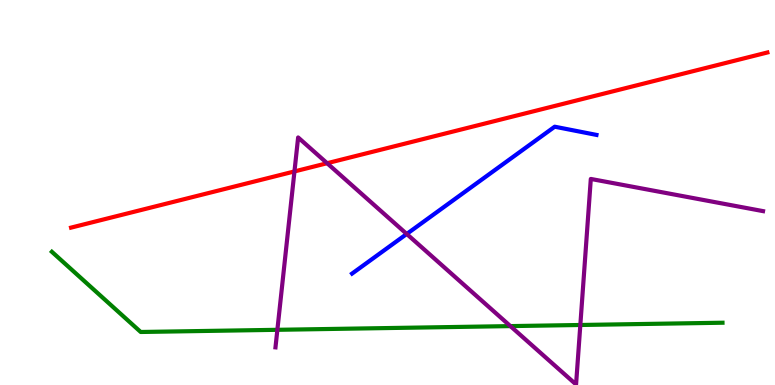[{'lines': ['blue', 'red'], 'intersections': []}, {'lines': ['green', 'red'], 'intersections': []}, {'lines': ['purple', 'red'], 'intersections': [{'x': 3.8, 'y': 5.55}, {'x': 4.22, 'y': 5.76}]}, {'lines': ['blue', 'green'], 'intersections': []}, {'lines': ['blue', 'purple'], 'intersections': [{'x': 5.25, 'y': 3.92}]}, {'lines': ['green', 'purple'], 'intersections': [{'x': 3.58, 'y': 1.43}, {'x': 6.59, 'y': 1.53}, {'x': 7.49, 'y': 1.56}]}]